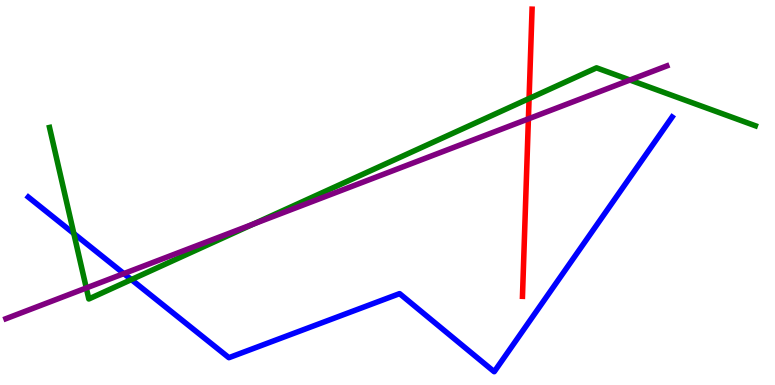[{'lines': ['blue', 'red'], 'intersections': []}, {'lines': ['green', 'red'], 'intersections': [{'x': 6.83, 'y': 7.44}]}, {'lines': ['purple', 'red'], 'intersections': [{'x': 6.82, 'y': 6.91}]}, {'lines': ['blue', 'green'], 'intersections': [{'x': 0.952, 'y': 3.93}, {'x': 1.7, 'y': 2.74}]}, {'lines': ['blue', 'purple'], 'intersections': [{'x': 1.6, 'y': 2.89}]}, {'lines': ['green', 'purple'], 'intersections': [{'x': 1.11, 'y': 2.52}, {'x': 3.27, 'y': 4.18}, {'x': 8.13, 'y': 7.92}]}]